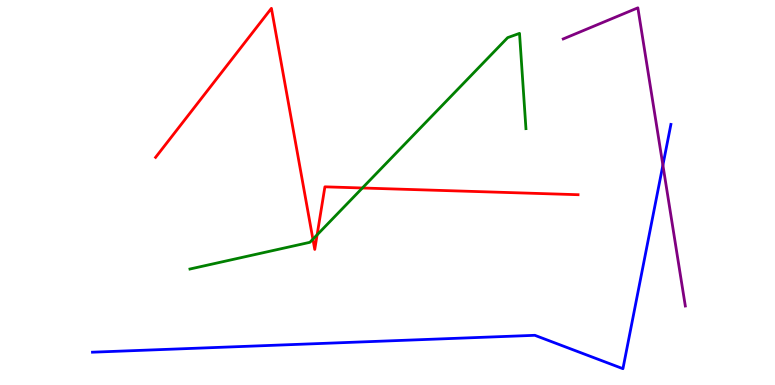[{'lines': ['blue', 'red'], 'intersections': []}, {'lines': ['green', 'red'], 'intersections': [{'x': 4.04, 'y': 3.79}, {'x': 4.09, 'y': 3.9}, {'x': 4.68, 'y': 5.12}]}, {'lines': ['purple', 'red'], 'intersections': []}, {'lines': ['blue', 'green'], 'intersections': []}, {'lines': ['blue', 'purple'], 'intersections': [{'x': 8.55, 'y': 5.71}]}, {'lines': ['green', 'purple'], 'intersections': []}]